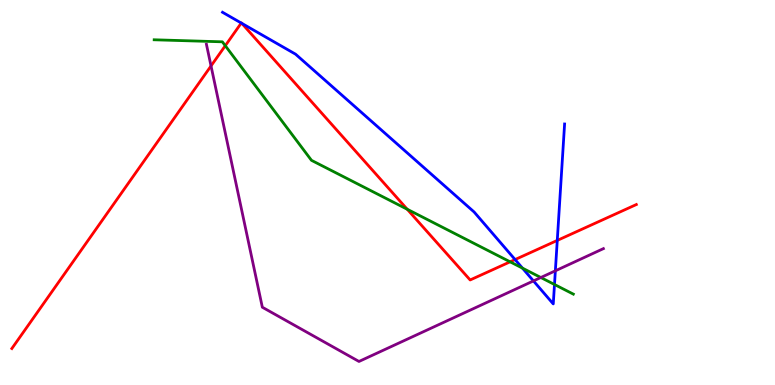[{'lines': ['blue', 'red'], 'intersections': [{'x': 3.11, 'y': 9.4}, {'x': 3.12, 'y': 9.39}, {'x': 6.65, 'y': 3.26}, {'x': 7.19, 'y': 3.76}]}, {'lines': ['green', 'red'], 'intersections': [{'x': 2.91, 'y': 8.81}, {'x': 5.25, 'y': 4.56}, {'x': 6.58, 'y': 3.2}]}, {'lines': ['purple', 'red'], 'intersections': [{'x': 2.72, 'y': 8.29}]}, {'lines': ['blue', 'green'], 'intersections': [{'x': 6.74, 'y': 3.04}, {'x': 7.15, 'y': 2.61}]}, {'lines': ['blue', 'purple'], 'intersections': [{'x': 6.88, 'y': 2.7}, {'x': 7.17, 'y': 2.97}]}, {'lines': ['green', 'purple'], 'intersections': [{'x': 6.98, 'y': 2.79}]}]